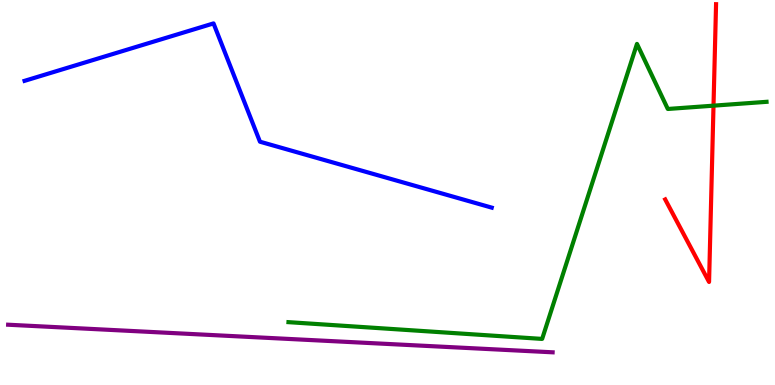[{'lines': ['blue', 'red'], 'intersections': []}, {'lines': ['green', 'red'], 'intersections': [{'x': 9.21, 'y': 7.26}]}, {'lines': ['purple', 'red'], 'intersections': []}, {'lines': ['blue', 'green'], 'intersections': []}, {'lines': ['blue', 'purple'], 'intersections': []}, {'lines': ['green', 'purple'], 'intersections': []}]